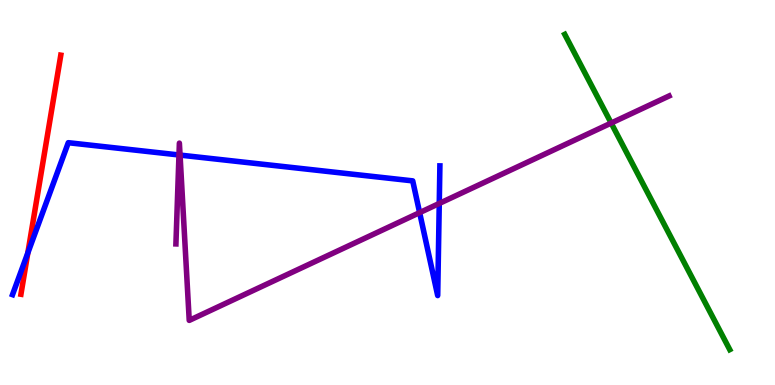[{'lines': ['blue', 'red'], 'intersections': [{'x': 0.359, 'y': 3.43}]}, {'lines': ['green', 'red'], 'intersections': []}, {'lines': ['purple', 'red'], 'intersections': []}, {'lines': ['blue', 'green'], 'intersections': []}, {'lines': ['blue', 'purple'], 'intersections': [{'x': 2.31, 'y': 5.97}, {'x': 2.32, 'y': 5.97}, {'x': 5.41, 'y': 4.48}, {'x': 5.67, 'y': 4.72}]}, {'lines': ['green', 'purple'], 'intersections': [{'x': 7.89, 'y': 6.8}]}]